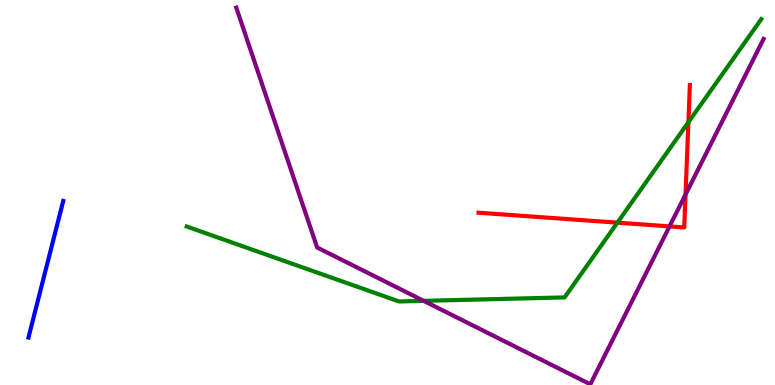[{'lines': ['blue', 'red'], 'intersections': []}, {'lines': ['green', 'red'], 'intersections': [{'x': 7.97, 'y': 4.22}, {'x': 8.88, 'y': 6.83}]}, {'lines': ['purple', 'red'], 'intersections': [{'x': 8.64, 'y': 4.12}, {'x': 8.85, 'y': 4.95}]}, {'lines': ['blue', 'green'], 'intersections': []}, {'lines': ['blue', 'purple'], 'intersections': []}, {'lines': ['green', 'purple'], 'intersections': [{'x': 5.47, 'y': 2.19}]}]